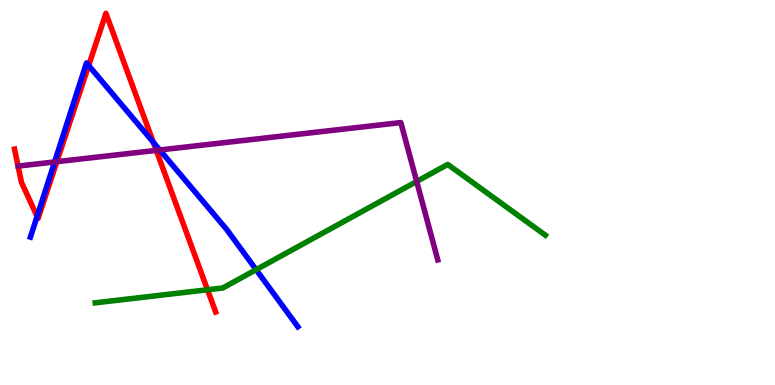[{'lines': ['blue', 'red'], 'intersections': [{'x': 0.479, 'y': 4.38}, {'x': 1.14, 'y': 8.3}, {'x': 1.98, 'y': 6.3}]}, {'lines': ['green', 'red'], 'intersections': [{'x': 2.68, 'y': 2.47}]}, {'lines': ['purple', 'red'], 'intersections': [{'x': 0.733, 'y': 5.8}, {'x': 2.02, 'y': 6.09}]}, {'lines': ['blue', 'green'], 'intersections': [{'x': 3.3, 'y': 3.0}]}, {'lines': ['blue', 'purple'], 'intersections': [{'x': 0.705, 'y': 5.79}, {'x': 2.06, 'y': 6.1}]}, {'lines': ['green', 'purple'], 'intersections': [{'x': 5.38, 'y': 5.29}]}]